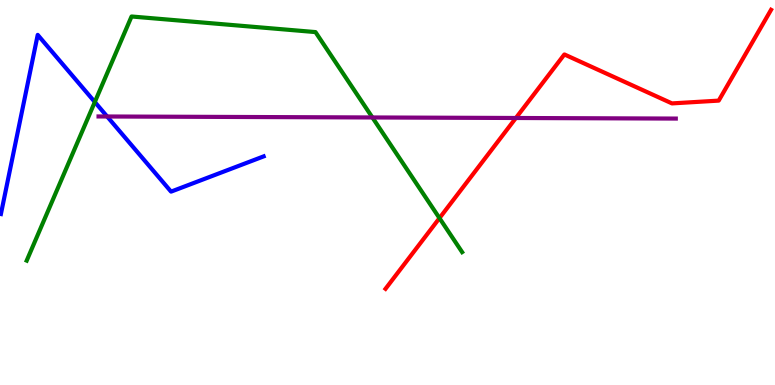[{'lines': ['blue', 'red'], 'intersections': []}, {'lines': ['green', 'red'], 'intersections': [{'x': 5.67, 'y': 4.33}]}, {'lines': ['purple', 'red'], 'intersections': [{'x': 6.66, 'y': 6.94}]}, {'lines': ['blue', 'green'], 'intersections': [{'x': 1.22, 'y': 7.35}]}, {'lines': ['blue', 'purple'], 'intersections': [{'x': 1.38, 'y': 6.97}]}, {'lines': ['green', 'purple'], 'intersections': [{'x': 4.8, 'y': 6.95}]}]